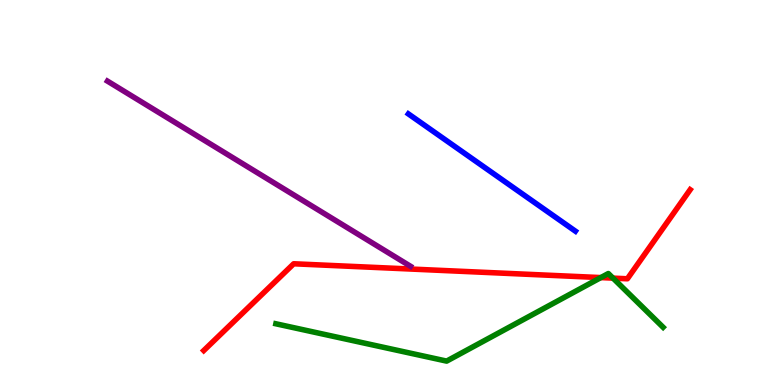[{'lines': ['blue', 'red'], 'intersections': []}, {'lines': ['green', 'red'], 'intersections': [{'x': 7.75, 'y': 2.79}, {'x': 7.91, 'y': 2.78}]}, {'lines': ['purple', 'red'], 'intersections': []}, {'lines': ['blue', 'green'], 'intersections': []}, {'lines': ['blue', 'purple'], 'intersections': []}, {'lines': ['green', 'purple'], 'intersections': []}]